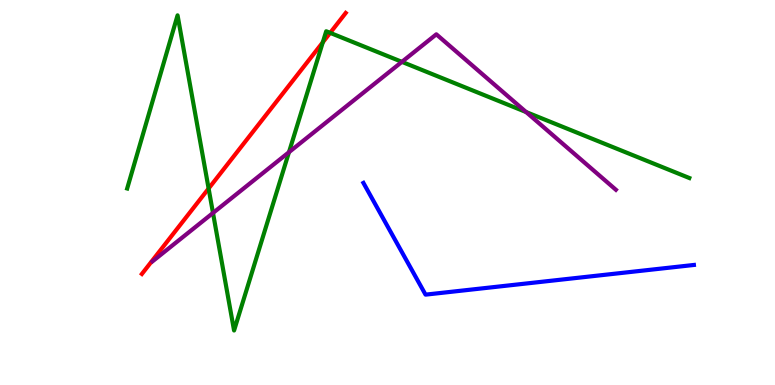[{'lines': ['blue', 'red'], 'intersections': []}, {'lines': ['green', 'red'], 'intersections': [{'x': 2.69, 'y': 5.1}, {'x': 4.17, 'y': 8.9}, {'x': 4.26, 'y': 9.15}]}, {'lines': ['purple', 'red'], 'intersections': []}, {'lines': ['blue', 'green'], 'intersections': []}, {'lines': ['blue', 'purple'], 'intersections': []}, {'lines': ['green', 'purple'], 'intersections': [{'x': 2.75, 'y': 4.47}, {'x': 3.73, 'y': 6.05}, {'x': 5.19, 'y': 8.39}, {'x': 6.79, 'y': 7.09}]}]